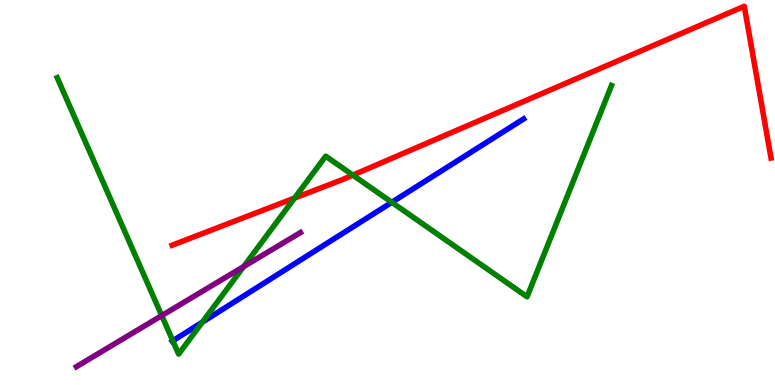[{'lines': ['blue', 'red'], 'intersections': []}, {'lines': ['green', 'red'], 'intersections': [{'x': 3.8, 'y': 4.86}, {'x': 4.55, 'y': 5.45}]}, {'lines': ['purple', 'red'], 'intersections': []}, {'lines': ['blue', 'green'], 'intersections': [{'x': 2.23, 'y': 1.15}, {'x': 2.61, 'y': 1.63}, {'x': 5.06, 'y': 4.75}]}, {'lines': ['blue', 'purple'], 'intersections': []}, {'lines': ['green', 'purple'], 'intersections': [{'x': 2.09, 'y': 1.8}, {'x': 3.14, 'y': 3.08}]}]